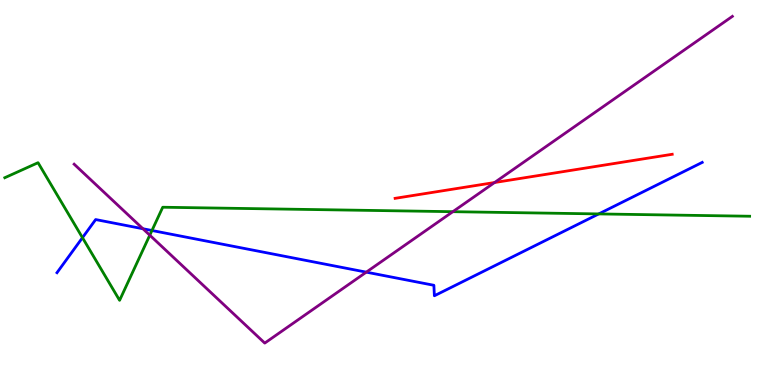[{'lines': ['blue', 'red'], 'intersections': []}, {'lines': ['green', 'red'], 'intersections': []}, {'lines': ['purple', 'red'], 'intersections': [{'x': 6.38, 'y': 5.26}]}, {'lines': ['blue', 'green'], 'intersections': [{'x': 1.06, 'y': 3.83}, {'x': 1.96, 'y': 4.01}, {'x': 7.73, 'y': 4.44}]}, {'lines': ['blue', 'purple'], 'intersections': [{'x': 1.84, 'y': 4.06}, {'x': 4.73, 'y': 2.93}]}, {'lines': ['green', 'purple'], 'intersections': [{'x': 1.93, 'y': 3.89}, {'x': 5.84, 'y': 4.5}]}]